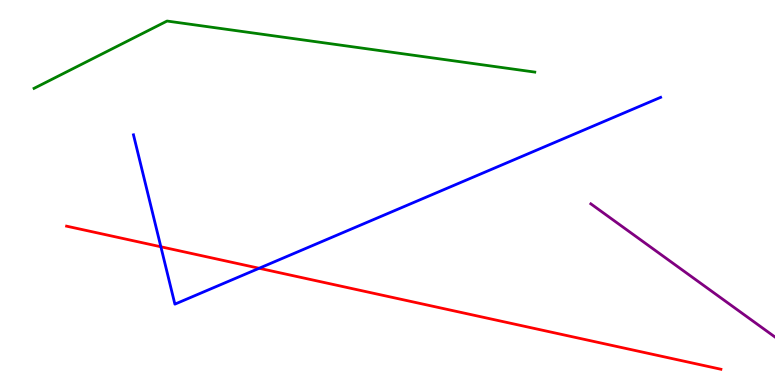[{'lines': ['blue', 'red'], 'intersections': [{'x': 2.08, 'y': 3.59}, {'x': 3.34, 'y': 3.03}]}, {'lines': ['green', 'red'], 'intersections': []}, {'lines': ['purple', 'red'], 'intersections': []}, {'lines': ['blue', 'green'], 'intersections': []}, {'lines': ['blue', 'purple'], 'intersections': []}, {'lines': ['green', 'purple'], 'intersections': []}]